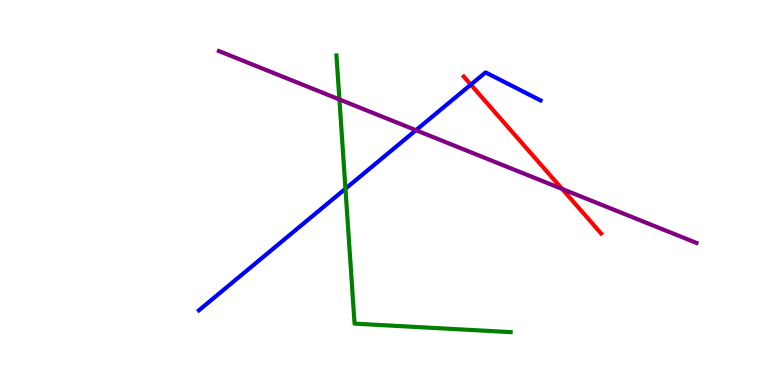[{'lines': ['blue', 'red'], 'intersections': [{'x': 6.08, 'y': 7.8}]}, {'lines': ['green', 'red'], 'intersections': []}, {'lines': ['purple', 'red'], 'intersections': [{'x': 7.25, 'y': 5.09}]}, {'lines': ['blue', 'green'], 'intersections': [{'x': 4.46, 'y': 5.1}]}, {'lines': ['blue', 'purple'], 'intersections': [{'x': 5.37, 'y': 6.62}]}, {'lines': ['green', 'purple'], 'intersections': [{'x': 4.38, 'y': 7.42}]}]